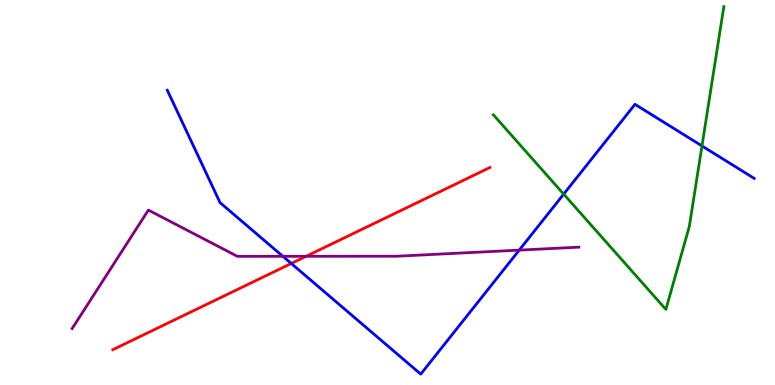[{'lines': ['blue', 'red'], 'intersections': [{'x': 3.76, 'y': 3.16}]}, {'lines': ['green', 'red'], 'intersections': []}, {'lines': ['purple', 'red'], 'intersections': [{'x': 3.95, 'y': 3.34}]}, {'lines': ['blue', 'green'], 'intersections': [{'x': 7.27, 'y': 4.96}, {'x': 9.06, 'y': 6.21}]}, {'lines': ['blue', 'purple'], 'intersections': [{'x': 3.65, 'y': 3.34}, {'x': 6.7, 'y': 3.5}]}, {'lines': ['green', 'purple'], 'intersections': []}]